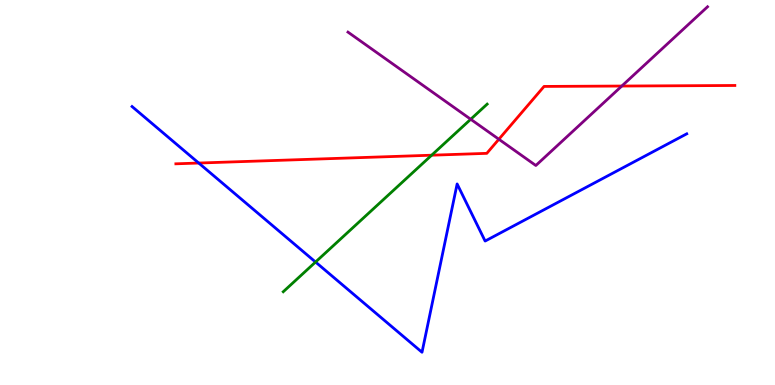[{'lines': ['blue', 'red'], 'intersections': [{'x': 2.56, 'y': 5.77}]}, {'lines': ['green', 'red'], 'intersections': [{'x': 5.57, 'y': 5.97}]}, {'lines': ['purple', 'red'], 'intersections': [{'x': 6.44, 'y': 6.38}, {'x': 8.02, 'y': 7.77}]}, {'lines': ['blue', 'green'], 'intersections': [{'x': 4.07, 'y': 3.19}]}, {'lines': ['blue', 'purple'], 'intersections': []}, {'lines': ['green', 'purple'], 'intersections': [{'x': 6.07, 'y': 6.9}]}]